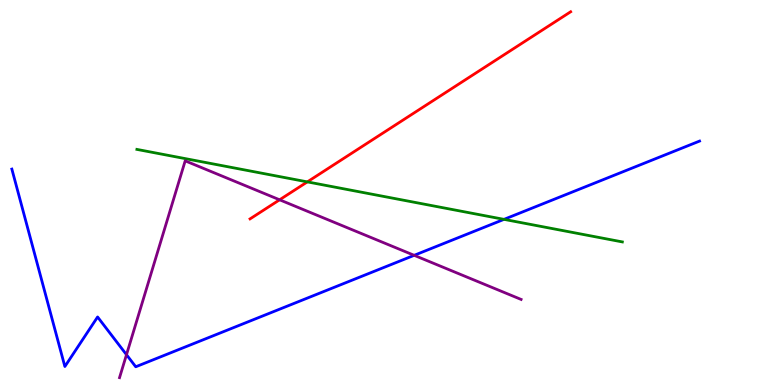[{'lines': ['blue', 'red'], 'intersections': []}, {'lines': ['green', 'red'], 'intersections': [{'x': 3.97, 'y': 5.28}]}, {'lines': ['purple', 'red'], 'intersections': [{'x': 3.61, 'y': 4.81}]}, {'lines': ['blue', 'green'], 'intersections': [{'x': 6.5, 'y': 4.3}]}, {'lines': ['blue', 'purple'], 'intersections': [{'x': 1.63, 'y': 0.787}, {'x': 5.34, 'y': 3.37}]}, {'lines': ['green', 'purple'], 'intersections': []}]